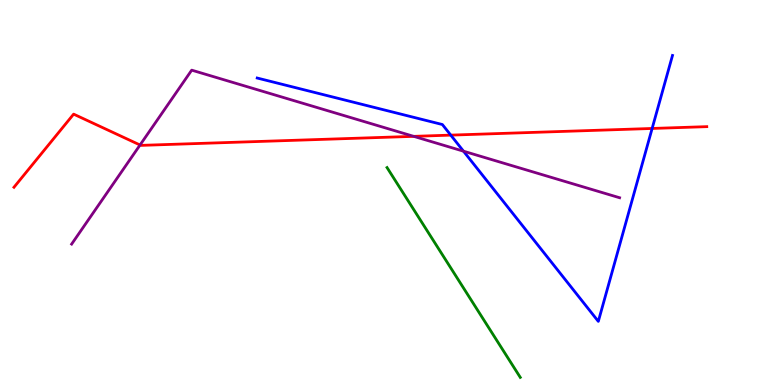[{'lines': ['blue', 'red'], 'intersections': [{'x': 5.82, 'y': 6.49}, {'x': 8.41, 'y': 6.66}]}, {'lines': ['green', 'red'], 'intersections': []}, {'lines': ['purple', 'red'], 'intersections': [{'x': 1.81, 'y': 6.23}, {'x': 5.34, 'y': 6.46}]}, {'lines': ['blue', 'green'], 'intersections': []}, {'lines': ['blue', 'purple'], 'intersections': [{'x': 5.98, 'y': 6.07}]}, {'lines': ['green', 'purple'], 'intersections': []}]